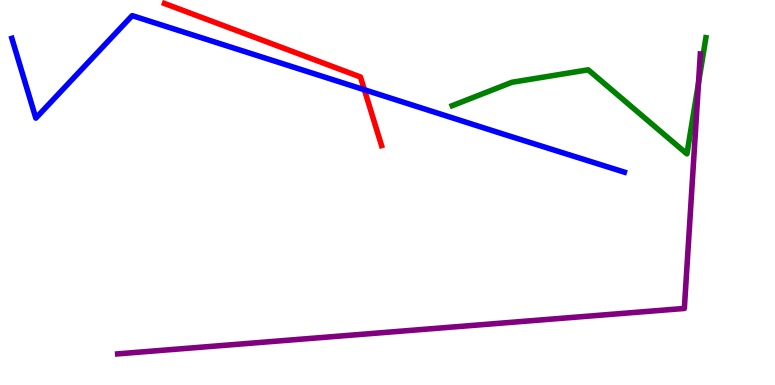[{'lines': ['blue', 'red'], 'intersections': [{'x': 4.7, 'y': 7.67}]}, {'lines': ['green', 'red'], 'intersections': []}, {'lines': ['purple', 'red'], 'intersections': []}, {'lines': ['blue', 'green'], 'intersections': []}, {'lines': ['blue', 'purple'], 'intersections': []}, {'lines': ['green', 'purple'], 'intersections': [{'x': 9.01, 'y': 7.84}]}]